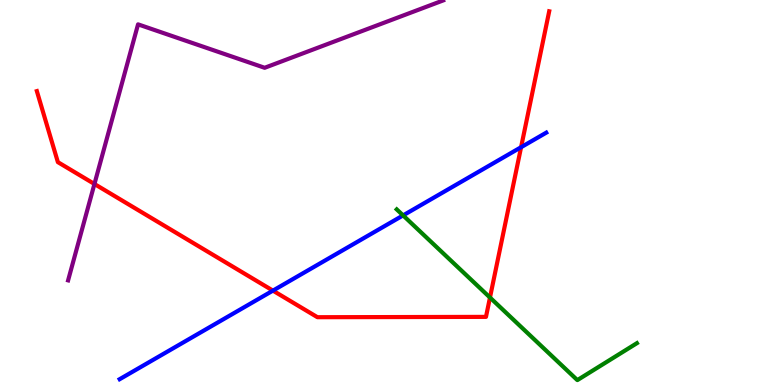[{'lines': ['blue', 'red'], 'intersections': [{'x': 3.52, 'y': 2.45}, {'x': 6.72, 'y': 6.18}]}, {'lines': ['green', 'red'], 'intersections': [{'x': 6.32, 'y': 2.27}]}, {'lines': ['purple', 'red'], 'intersections': [{'x': 1.22, 'y': 5.22}]}, {'lines': ['blue', 'green'], 'intersections': [{'x': 5.2, 'y': 4.41}]}, {'lines': ['blue', 'purple'], 'intersections': []}, {'lines': ['green', 'purple'], 'intersections': []}]